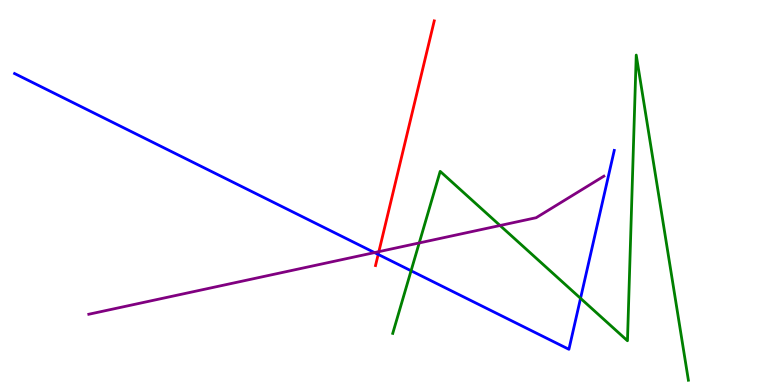[{'lines': ['blue', 'red'], 'intersections': [{'x': 4.88, 'y': 3.39}]}, {'lines': ['green', 'red'], 'intersections': []}, {'lines': ['purple', 'red'], 'intersections': [{'x': 4.89, 'y': 3.46}]}, {'lines': ['blue', 'green'], 'intersections': [{'x': 5.3, 'y': 2.97}, {'x': 7.49, 'y': 2.25}]}, {'lines': ['blue', 'purple'], 'intersections': [{'x': 4.83, 'y': 3.44}]}, {'lines': ['green', 'purple'], 'intersections': [{'x': 5.41, 'y': 3.69}, {'x': 6.45, 'y': 4.14}]}]